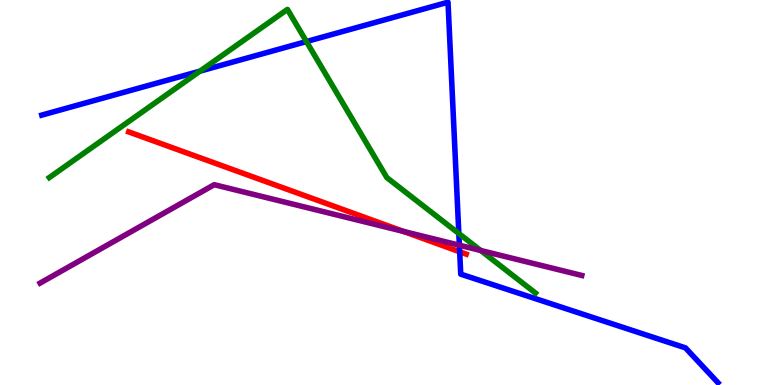[{'lines': ['blue', 'red'], 'intersections': [{'x': 5.93, 'y': 3.46}]}, {'lines': ['green', 'red'], 'intersections': []}, {'lines': ['purple', 'red'], 'intersections': [{'x': 5.21, 'y': 3.99}]}, {'lines': ['blue', 'green'], 'intersections': [{'x': 2.58, 'y': 8.15}, {'x': 3.95, 'y': 8.92}, {'x': 5.92, 'y': 3.93}]}, {'lines': ['blue', 'purple'], 'intersections': [{'x': 5.93, 'y': 3.63}]}, {'lines': ['green', 'purple'], 'intersections': [{'x': 6.2, 'y': 3.49}]}]